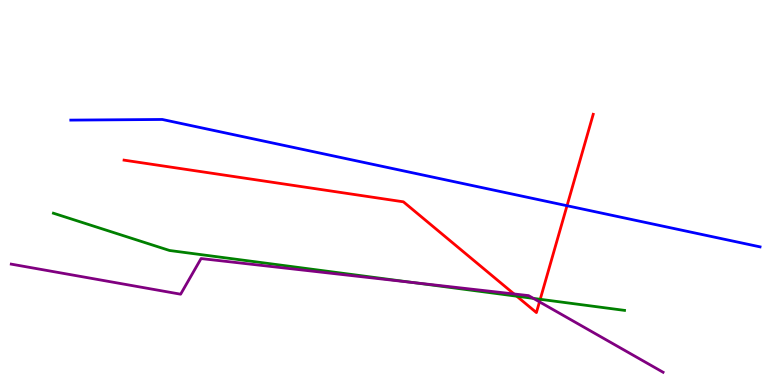[{'lines': ['blue', 'red'], 'intersections': [{'x': 7.32, 'y': 4.66}]}, {'lines': ['green', 'red'], 'intersections': [{'x': 6.67, 'y': 2.31}, {'x': 6.97, 'y': 2.23}]}, {'lines': ['purple', 'red'], 'intersections': [{'x': 6.63, 'y': 2.36}, {'x': 6.96, 'y': 2.16}]}, {'lines': ['blue', 'green'], 'intersections': []}, {'lines': ['blue', 'purple'], 'intersections': []}, {'lines': ['green', 'purple'], 'intersections': [{'x': 5.33, 'y': 2.66}, {'x': 6.88, 'y': 2.25}]}]